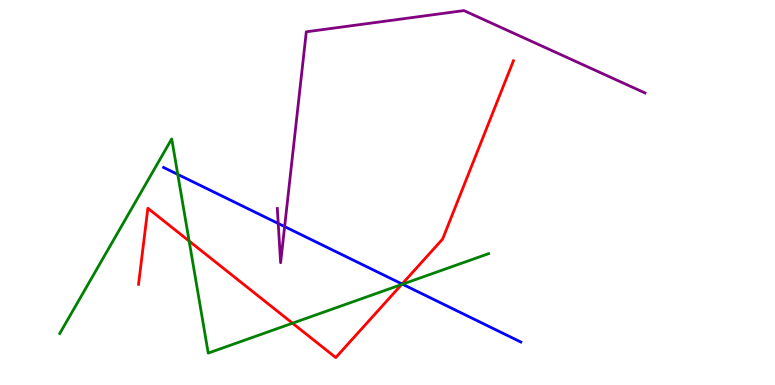[{'lines': ['blue', 'red'], 'intersections': [{'x': 5.19, 'y': 2.62}]}, {'lines': ['green', 'red'], 'intersections': [{'x': 2.44, 'y': 3.74}, {'x': 3.77, 'y': 1.61}, {'x': 5.18, 'y': 2.61}]}, {'lines': ['purple', 'red'], 'intersections': []}, {'lines': ['blue', 'green'], 'intersections': [{'x': 2.29, 'y': 5.47}, {'x': 5.19, 'y': 2.62}]}, {'lines': ['blue', 'purple'], 'intersections': [{'x': 3.59, 'y': 4.2}, {'x': 3.67, 'y': 4.11}]}, {'lines': ['green', 'purple'], 'intersections': []}]